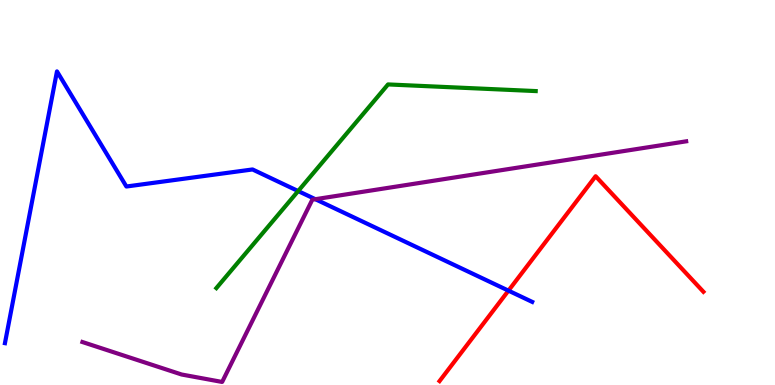[{'lines': ['blue', 'red'], 'intersections': [{'x': 6.56, 'y': 2.45}]}, {'lines': ['green', 'red'], 'intersections': []}, {'lines': ['purple', 'red'], 'intersections': []}, {'lines': ['blue', 'green'], 'intersections': [{'x': 3.85, 'y': 5.04}]}, {'lines': ['blue', 'purple'], 'intersections': [{'x': 4.07, 'y': 4.83}]}, {'lines': ['green', 'purple'], 'intersections': []}]